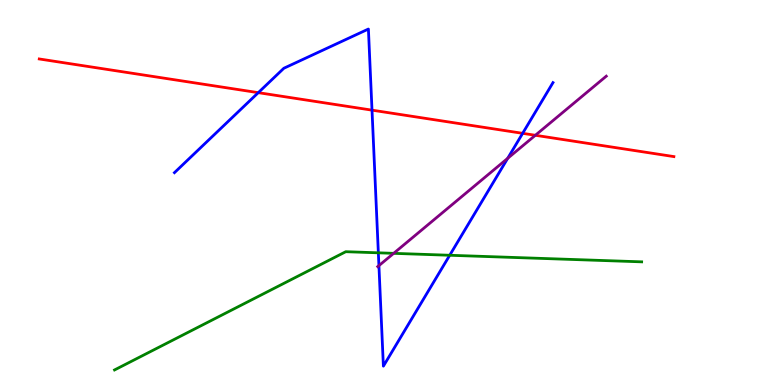[{'lines': ['blue', 'red'], 'intersections': [{'x': 3.33, 'y': 7.59}, {'x': 4.8, 'y': 7.14}, {'x': 6.74, 'y': 6.54}]}, {'lines': ['green', 'red'], 'intersections': []}, {'lines': ['purple', 'red'], 'intersections': [{'x': 6.91, 'y': 6.49}]}, {'lines': ['blue', 'green'], 'intersections': [{'x': 4.88, 'y': 3.43}, {'x': 5.8, 'y': 3.37}]}, {'lines': ['blue', 'purple'], 'intersections': [{'x': 4.89, 'y': 3.1}, {'x': 6.55, 'y': 5.89}]}, {'lines': ['green', 'purple'], 'intersections': [{'x': 5.08, 'y': 3.42}]}]